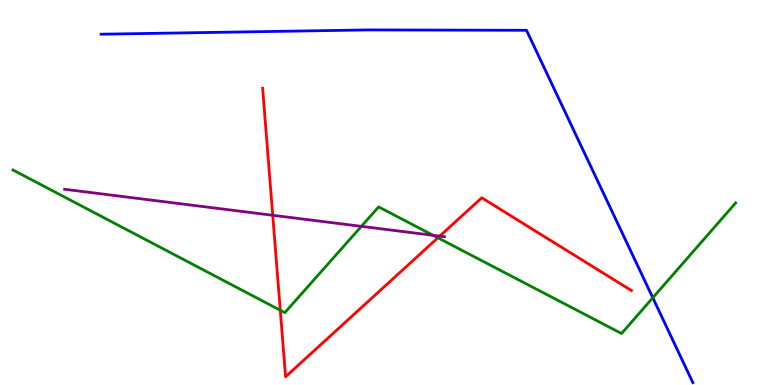[{'lines': ['blue', 'red'], 'intersections': []}, {'lines': ['green', 'red'], 'intersections': [{'x': 3.62, 'y': 1.94}, {'x': 5.65, 'y': 3.82}]}, {'lines': ['purple', 'red'], 'intersections': [{'x': 3.52, 'y': 4.41}, {'x': 5.67, 'y': 3.87}]}, {'lines': ['blue', 'green'], 'intersections': [{'x': 8.42, 'y': 2.27}]}, {'lines': ['blue', 'purple'], 'intersections': []}, {'lines': ['green', 'purple'], 'intersections': [{'x': 4.66, 'y': 4.12}, {'x': 5.59, 'y': 3.89}]}]